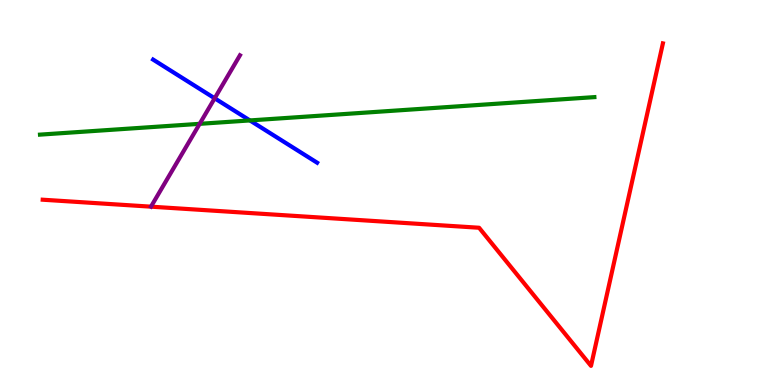[{'lines': ['blue', 'red'], 'intersections': []}, {'lines': ['green', 'red'], 'intersections': []}, {'lines': ['purple', 'red'], 'intersections': []}, {'lines': ['blue', 'green'], 'intersections': [{'x': 3.22, 'y': 6.87}]}, {'lines': ['blue', 'purple'], 'intersections': [{'x': 2.77, 'y': 7.45}]}, {'lines': ['green', 'purple'], 'intersections': [{'x': 2.58, 'y': 6.78}]}]